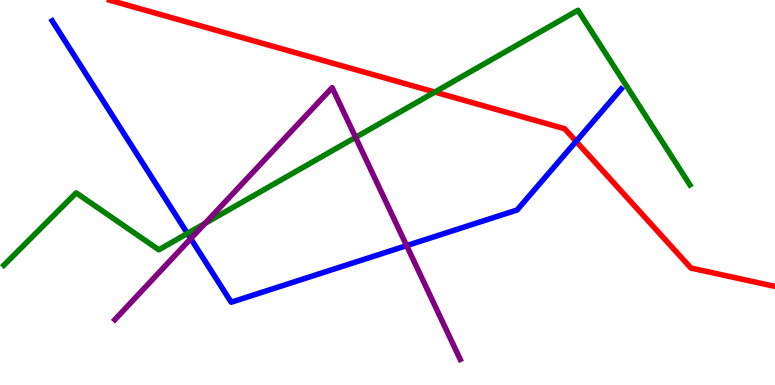[{'lines': ['blue', 'red'], 'intersections': [{'x': 7.43, 'y': 6.33}]}, {'lines': ['green', 'red'], 'intersections': [{'x': 5.61, 'y': 7.61}]}, {'lines': ['purple', 'red'], 'intersections': []}, {'lines': ['blue', 'green'], 'intersections': [{'x': 2.42, 'y': 3.94}]}, {'lines': ['blue', 'purple'], 'intersections': [{'x': 2.46, 'y': 3.8}, {'x': 5.25, 'y': 3.62}]}, {'lines': ['green', 'purple'], 'intersections': [{'x': 2.65, 'y': 4.2}, {'x': 4.59, 'y': 6.43}]}]